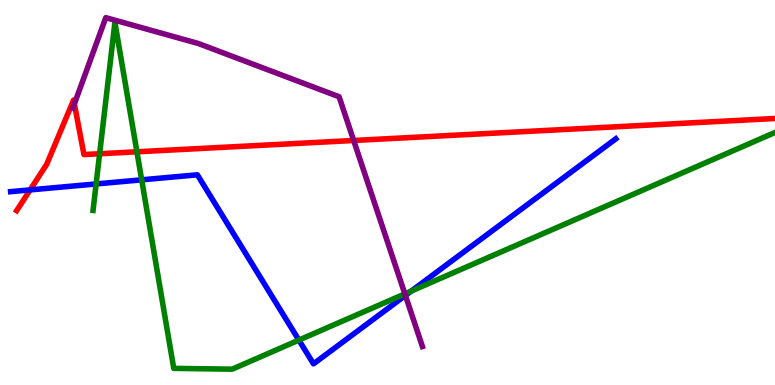[{'lines': ['blue', 'red'], 'intersections': [{'x': 0.389, 'y': 5.07}]}, {'lines': ['green', 'red'], 'intersections': [{'x': 1.29, 'y': 6.01}, {'x': 1.77, 'y': 6.06}]}, {'lines': ['purple', 'red'], 'intersections': [{'x': 0.96, 'y': 7.3}, {'x': 4.56, 'y': 6.35}]}, {'lines': ['blue', 'green'], 'intersections': [{'x': 1.24, 'y': 5.22}, {'x': 1.83, 'y': 5.33}, {'x': 3.86, 'y': 1.17}, {'x': 5.31, 'y': 2.44}]}, {'lines': ['blue', 'purple'], 'intersections': [{'x': 5.23, 'y': 2.33}]}, {'lines': ['green', 'purple'], 'intersections': [{'x': 5.22, 'y': 2.37}]}]